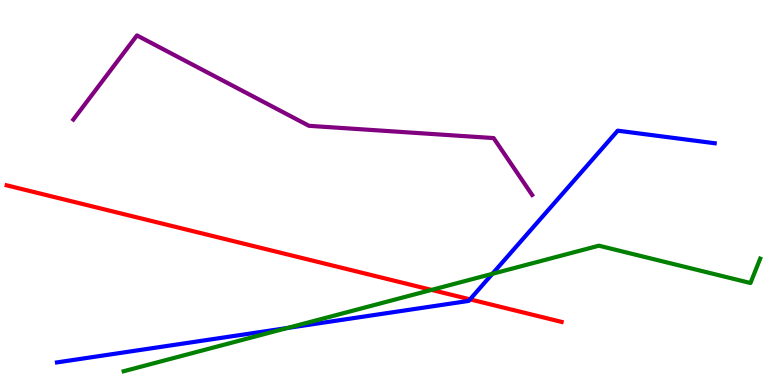[{'lines': ['blue', 'red'], 'intersections': [{'x': 6.06, 'y': 2.22}]}, {'lines': ['green', 'red'], 'intersections': [{'x': 5.57, 'y': 2.47}]}, {'lines': ['purple', 'red'], 'intersections': []}, {'lines': ['blue', 'green'], 'intersections': [{'x': 3.71, 'y': 1.48}, {'x': 6.35, 'y': 2.89}]}, {'lines': ['blue', 'purple'], 'intersections': []}, {'lines': ['green', 'purple'], 'intersections': []}]